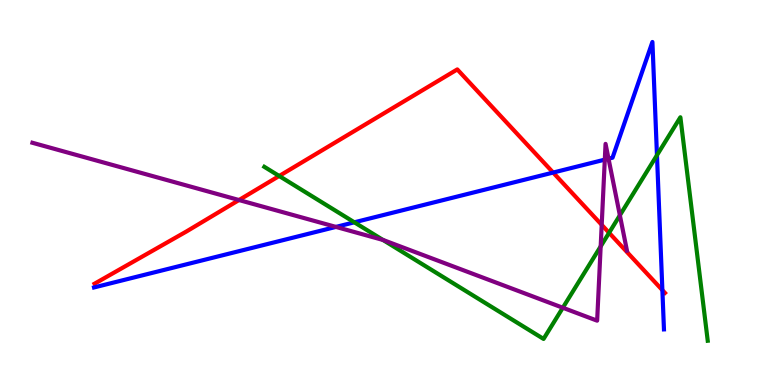[{'lines': ['blue', 'red'], 'intersections': [{'x': 7.14, 'y': 5.52}, {'x': 8.55, 'y': 2.46}]}, {'lines': ['green', 'red'], 'intersections': [{'x': 3.6, 'y': 5.43}, {'x': 7.86, 'y': 3.95}]}, {'lines': ['purple', 'red'], 'intersections': [{'x': 3.08, 'y': 4.8}, {'x': 7.76, 'y': 4.16}]}, {'lines': ['blue', 'green'], 'intersections': [{'x': 4.57, 'y': 4.23}, {'x': 8.48, 'y': 5.97}]}, {'lines': ['blue', 'purple'], 'intersections': [{'x': 4.33, 'y': 4.11}, {'x': 7.8, 'y': 5.85}, {'x': 7.85, 'y': 5.88}]}, {'lines': ['green', 'purple'], 'intersections': [{'x': 4.94, 'y': 3.77}, {'x': 7.26, 'y': 2.01}, {'x': 7.75, 'y': 3.6}, {'x': 8.0, 'y': 4.41}]}]